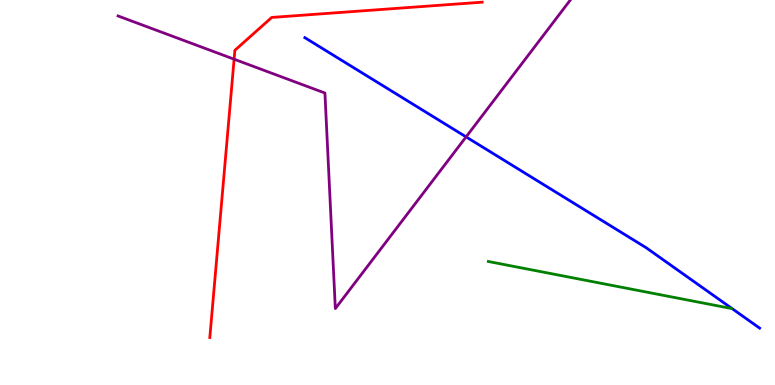[{'lines': ['blue', 'red'], 'intersections': []}, {'lines': ['green', 'red'], 'intersections': []}, {'lines': ['purple', 'red'], 'intersections': [{'x': 3.02, 'y': 8.46}]}, {'lines': ['blue', 'green'], 'intersections': []}, {'lines': ['blue', 'purple'], 'intersections': [{'x': 6.01, 'y': 6.44}]}, {'lines': ['green', 'purple'], 'intersections': []}]